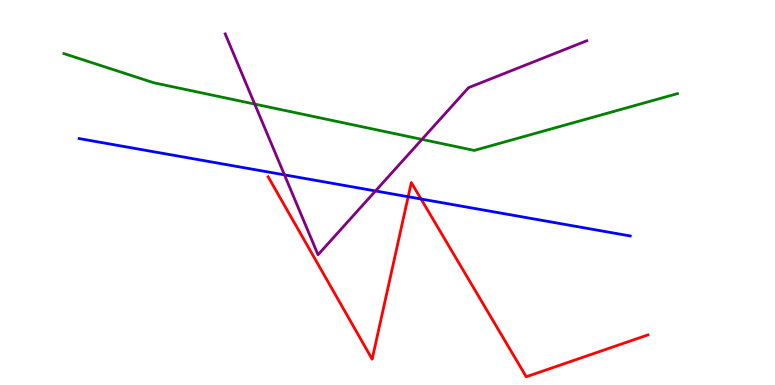[{'lines': ['blue', 'red'], 'intersections': [{'x': 5.27, 'y': 4.89}, {'x': 5.43, 'y': 4.83}]}, {'lines': ['green', 'red'], 'intersections': []}, {'lines': ['purple', 'red'], 'intersections': []}, {'lines': ['blue', 'green'], 'intersections': []}, {'lines': ['blue', 'purple'], 'intersections': [{'x': 3.67, 'y': 5.46}, {'x': 4.85, 'y': 5.04}]}, {'lines': ['green', 'purple'], 'intersections': [{'x': 3.29, 'y': 7.3}, {'x': 5.44, 'y': 6.38}]}]